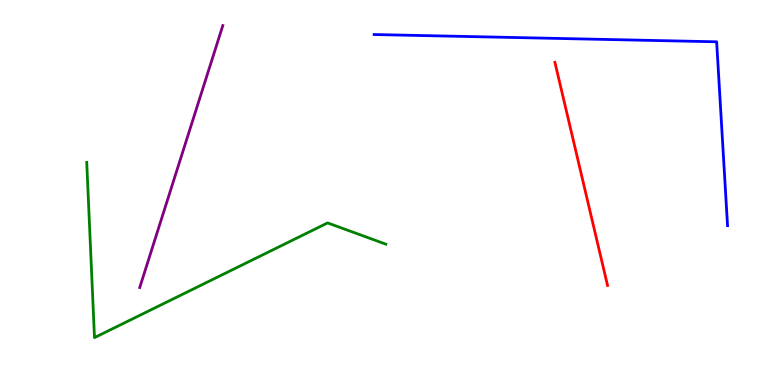[{'lines': ['blue', 'red'], 'intersections': []}, {'lines': ['green', 'red'], 'intersections': []}, {'lines': ['purple', 'red'], 'intersections': []}, {'lines': ['blue', 'green'], 'intersections': []}, {'lines': ['blue', 'purple'], 'intersections': []}, {'lines': ['green', 'purple'], 'intersections': []}]